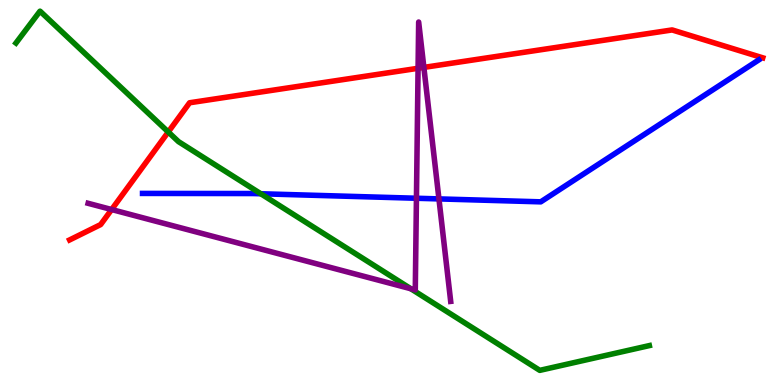[{'lines': ['blue', 'red'], 'intersections': []}, {'lines': ['green', 'red'], 'intersections': [{'x': 2.17, 'y': 6.57}]}, {'lines': ['purple', 'red'], 'intersections': [{'x': 1.44, 'y': 4.56}, {'x': 5.39, 'y': 8.23}, {'x': 5.47, 'y': 8.25}]}, {'lines': ['blue', 'green'], 'intersections': [{'x': 3.37, 'y': 4.97}]}, {'lines': ['blue', 'purple'], 'intersections': [{'x': 5.37, 'y': 4.85}, {'x': 5.66, 'y': 4.83}]}, {'lines': ['green', 'purple'], 'intersections': [{'x': 5.3, 'y': 2.5}]}]